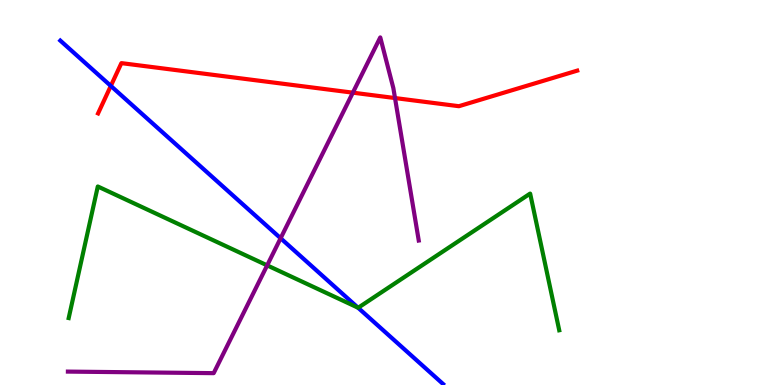[{'lines': ['blue', 'red'], 'intersections': [{'x': 1.43, 'y': 7.77}]}, {'lines': ['green', 'red'], 'intersections': []}, {'lines': ['purple', 'red'], 'intersections': [{'x': 4.55, 'y': 7.59}, {'x': 5.1, 'y': 7.45}]}, {'lines': ['blue', 'green'], 'intersections': [{'x': 4.62, 'y': 2.01}]}, {'lines': ['blue', 'purple'], 'intersections': [{'x': 3.62, 'y': 3.81}]}, {'lines': ['green', 'purple'], 'intersections': [{'x': 3.45, 'y': 3.11}]}]